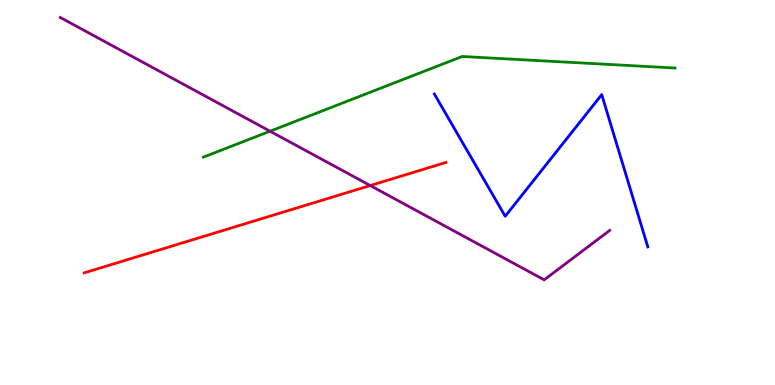[{'lines': ['blue', 'red'], 'intersections': []}, {'lines': ['green', 'red'], 'intersections': []}, {'lines': ['purple', 'red'], 'intersections': [{'x': 4.78, 'y': 5.18}]}, {'lines': ['blue', 'green'], 'intersections': []}, {'lines': ['blue', 'purple'], 'intersections': []}, {'lines': ['green', 'purple'], 'intersections': [{'x': 3.48, 'y': 6.59}]}]